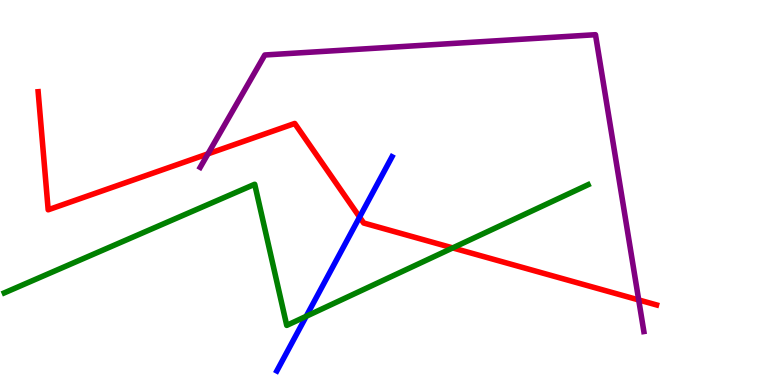[{'lines': ['blue', 'red'], 'intersections': [{'x': 4.64, 'y': 4.36}]}, {'lines': ['green', 'red'], 'intersections': [{'x': 5.84, 'y': 3.56}]}, {'lines': ['purple', 'red'], 'intersections': [{'x': 2.68, 'y': 6.0}, {'x': 8.24, 'y': 2.21}]}, {'lines': ['blue', 'green'], 'intersections': [{'x': 3.95, 'y': 1.78}]}, {'lines': ['blue', 'purple'], 'intersections': []}, {'lines': ['green', 'purple'], 'intersections': []}]